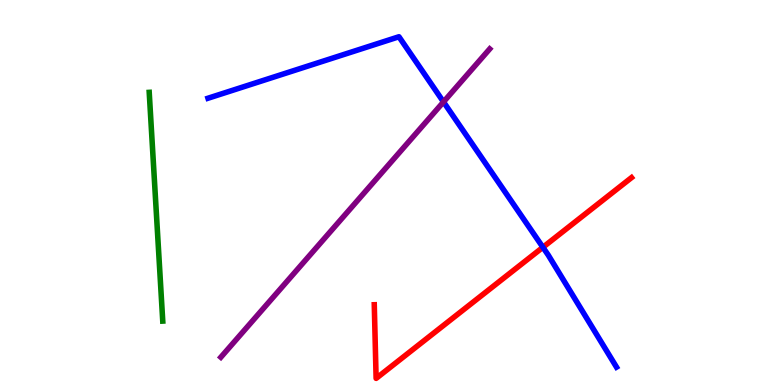[{'lines': ['blue', 'red'], 'intersections': [{'x': 7.01, 'y': 3.58}]}, {'lines': ['green', 'red'], 'intersections': []}, {'lines': ['purple', 'red'], 'intersections': []}, {'lines': ['blue', 'green'], 'intersections': []}, {'lines': ['blue', 'purple'], 'intersections': [{'x': 5.72, 'y': 7.35}]}, {'lines': ['green', 'purple'], 'intersections': []}]